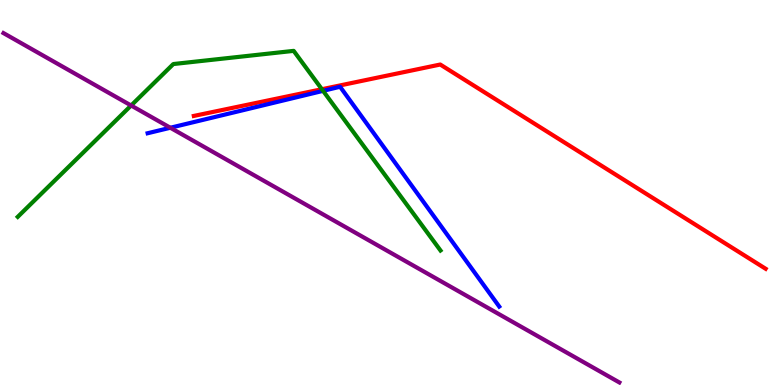[{'lines': ['blue', 'red'], 'intersections': []}, {'lines': ['green', 'red'], 'intersections': [{'x': 4.15, 'y': 7.68}]}, {'lines': ['purple', 'red'], 'intersections': []}, {'lines': ['blue', 'green'], 'intersections': [{'x': 4.17, 'y': 7.64}]}, {'lines': ['blue', 'purple'], 'intersections': [{'x': 2.2, 'y': 6.68}]}, {'lines': ['green', 'purple'], 'intersections': [{'x': 1.69, 'y': 7.26}]}]